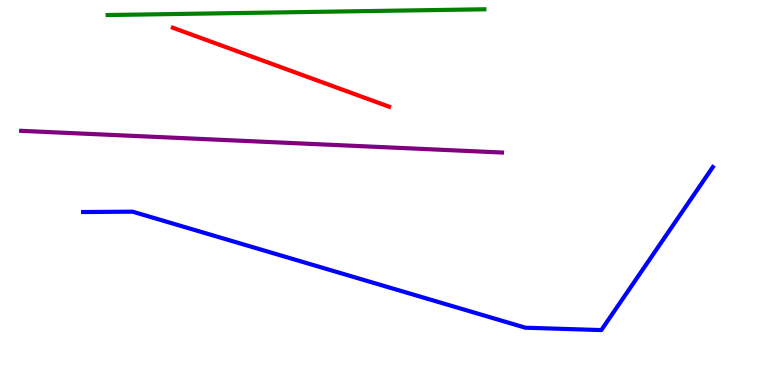[{'lines': ['blue', 'red'], 'intersections': []}, {'lines': ['green', 'red'], 'intersections': []}, {'lines': ['purple', 'red'], 'intersections': []}, {'lines': ['blue', 'green'], 'intersections': []}, {'lines': ['blue', 'purple'], 'intersections': []}, {'lines': ['green', 'purple'], 'intersections': []}]